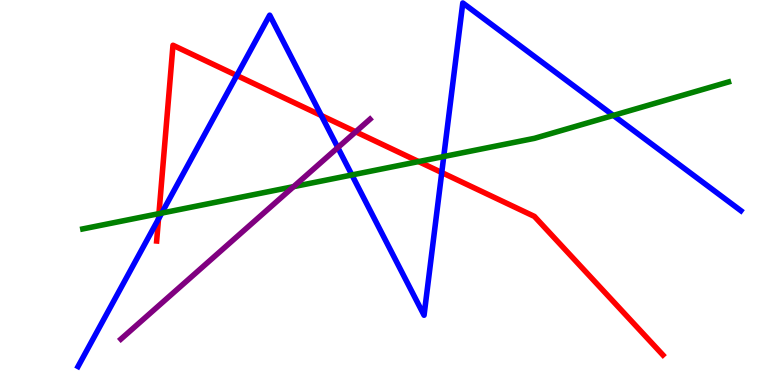[{'lines': ['blue', 'red'], 'intersections': [{'x': 2.05, 'y': 4.31}, {'x': 3.06, 'y': 8.04}, {'x': 4.15, 'y': 7.0}, {'x': 5.7, 'y': 5.52}]}, {'lines': ['green', 'red'], 'intersections': [{'x': 2.05, 'y': 4.45}, {'x': 5.4, 'y': 5.8}]}, {'lines': ['purple', 'red'], 'intersections': [{'x': 4.59, 'y': 6.58}]}, {'lines': ['blue', 'green'], 'intersections': [{'x': 2.09, 'y': 4.47}, {'x': 4.54, 'y': 5.46}, {'x': 5.73, 'y': 5.93}, {'x': 7.91, 'y': 7.0}]}, {'lines': ['blue', 'purple'], 'intersections': [{'x': 4.36, 'y': 6.17}]}, {'lines': ['green', 'purple'], 'intersections': [{'x': 3.79, 'y': 5.15}]}]